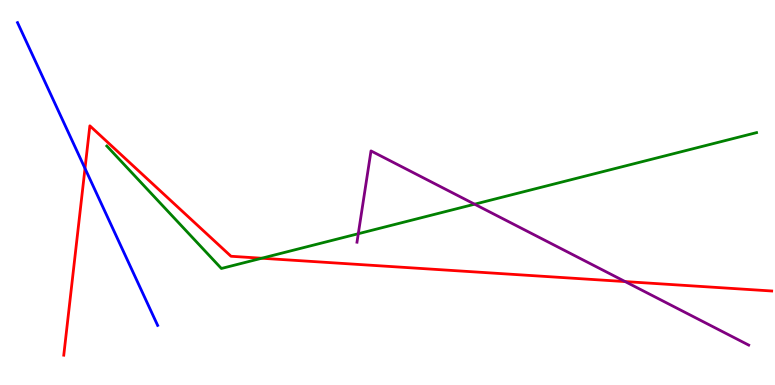[{'lines': ['blue', 'red'], 'intersections': [{'x': 1.1, 'y': 5.63}]}, {'lines': ['green', 'red'], 'intersections': [{'x': 3.38, 'y': 3.29}]}, {'lines': ['purple', 'red'], 'intersections': [{'x': 8.07, 'y': 2.69}]}, {'lines': ['blue', 'green'], 'intersections': []}, {'lines': ['blue', 'purple'], 'intersections': []}, {'lines': ['green', 'purple'], 'intersections': [{'x': 4.62, 'y': 3.93}, {'x': 6.12, 'y': 4.7}]}]